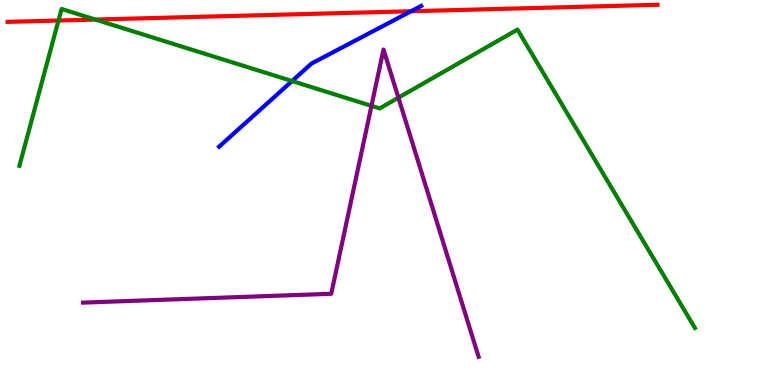[{'lines': ['blue', 'red'], 'intersections': [{'x': 5.3, 'y': 9.71}]}, {'lines': ['green', 'red'], 'intersections': [{'x': 0.755, 'y': 9.47}, {'x': 1.23, 'y': 9.49}]}, {'lines': ['purple', 'red'], 'intersections': []}, {'lines': ['blue', 'green'], 'intersections': [{'x': 3.77, 'y': 7.9}]}, {'lines': ['blue', 'purple'], 'intersections': []}, {'lines': ['green', 'purple'], 'intersections': [{'x': 4.79, 'y': 7.25}, {'x': 5.14, 'y': 7.46}]}]